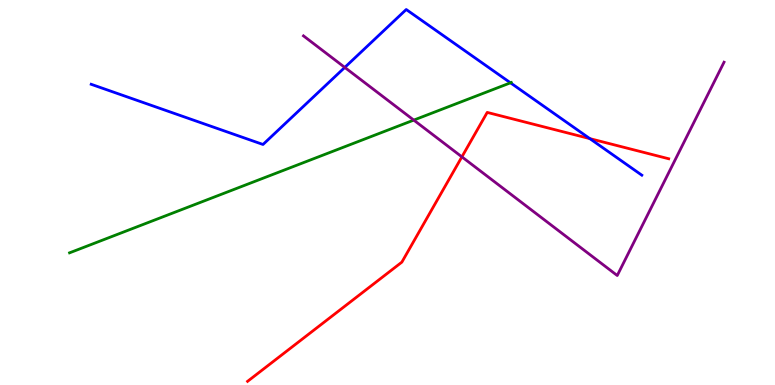[{'lines': ['blue', 'red'], 'intersections': [{'x': 7.61, 'y': 6.4}]}, {'lines': ['green', 'red'], 'intersections': []}, {'lines': ['purple', 'red'], 'intersections': [{'x': 5.96, 'y': 5.93}]}, {'lines': ['blue', 'green'], 'intersections': [{'x': 6.59, 'y': 7.85}]}, {'lines': ['blue', 'purple'], 'intersections': [{'x': 4.45, 'y': 8.25}]}, {'lines': ['green', 'purple'], 'intersections': [{'x': 5.34, 'y': 6.88}]}]